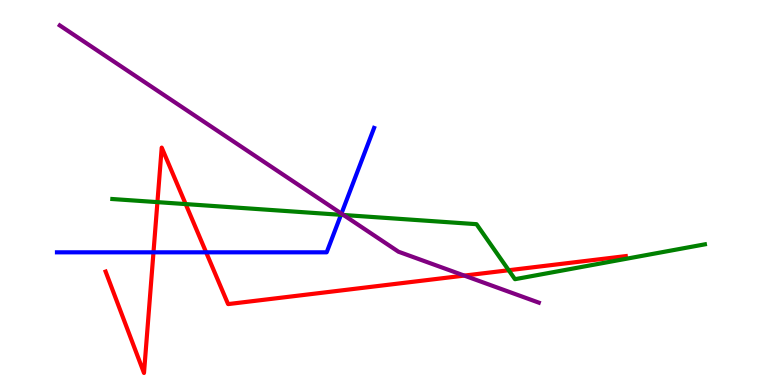[{'lines': ['blue', 'red'], 'intersections': [{'x': 1.98, 'y': 3.45}, {'x': 2.66, 'y': 3.45}]}, {'lines': ['green', 'red'], 'intersections': [{'x': 2.03, 'y': 4.75}, {'x': 2.4, 'y': 4.7}, {'x': 6.56, 'y': 2.98}]}, {'lines': ['purple', 'red'], 'intersections': [{'x': 5.99, 'y': 2.84}]}, {'lines': ['blue', 'green'], 'intersections': [{'x': 4.4, 'y': 4.42}]}, {'lines': ['blue', 'purple'], 'intersections': [{'x': 4.41, 'y': 4.45}]}, {'lines': ['green', 'purple'], 'intersections': [{'x': 4.43, 'y': 4.42}]}]